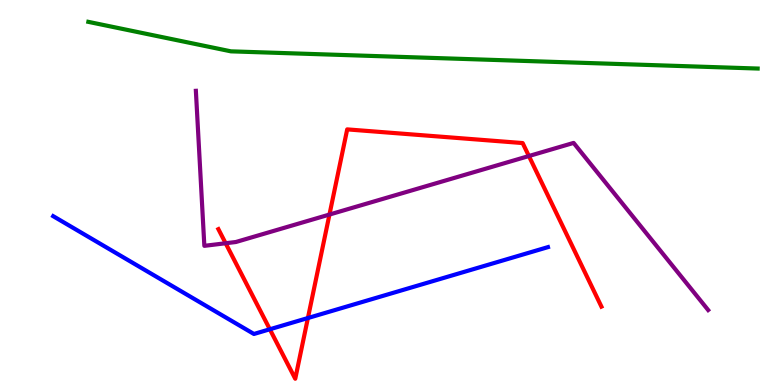[{'lines': ['blue', 'red'], 'intersections': [{'x': 3.48, 'y': 1.45}, {'x': 3.97, 'y': 1.74}]}, {'lines': ['green', 'red'], 'intersections': []}, {'lines': ['purple', 'red'], 'intersections': [{'x': 2.91, 'y': 3.68}, {'x': 4.25, 'y': 4.43}, {'x': 6.82, 'y': 5.95}]}, {'lines': ['blue', 'green'], 'intersections': []}, {'lines': ['blue', 'purple'], 'intersections': []}, {'lines': ['green', 'purple'], 'intersections': []}]